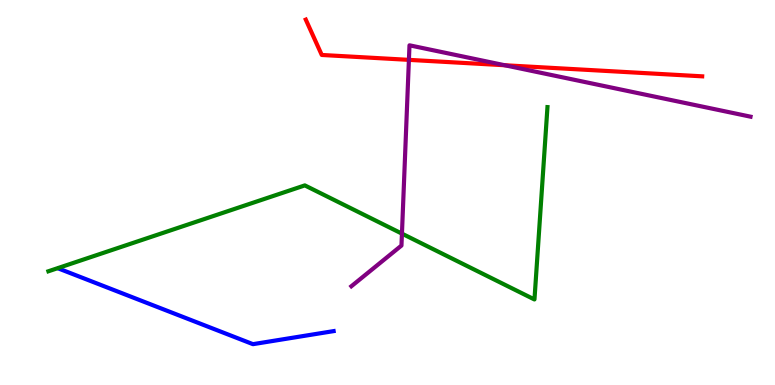[{'lines': ['blue', 'red'], 'intersections': []}, {'lines': ['green', 'red'], 'intersections': []}, {'lines': ['purple', 'red'], 'intersections': [{'x': 5.28, 'y': 8.45}, {'x': 6.51, 'y': 8.31}]}, {'lines': ['blue', 'green'], 'intersections': []}, {'lines': ['blue', 'purple'], 'intersections': []}, {'lines': ['green', 'purple'], 'intersections': [{'x': 5.19, 'y': 3.93}]}]